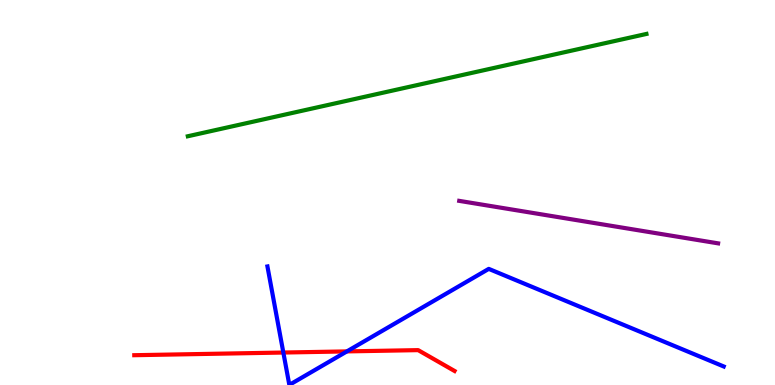[{'lines': ['blue', 'red'], 'intersections': [{'x': 3.66, 'y': 0.843}, {'x': 4.48, 'y': 0.873}]}, {'lines': ['green', 'red'], 'intersections': []}, {'lines': ['purple', 'red'], 'intersections': []}, {'lines': ['blue', 'green'], 'intersections': []}, {'lines': ['blue', 'purple'], 'intersections': []}, {'lines': ['green', 'purple'], 'intersections': []}]